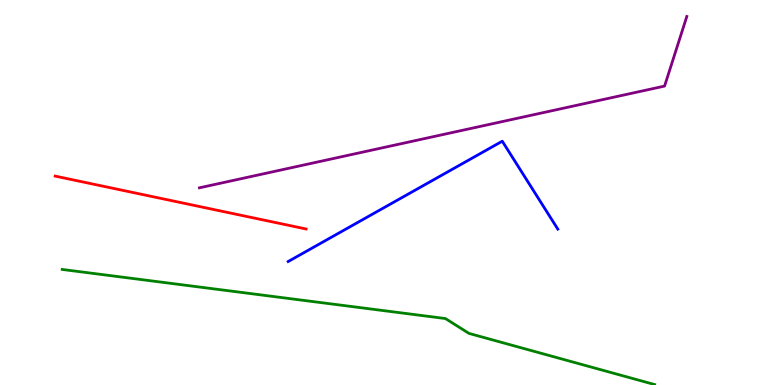[{'lines': ['blue', 'red'], 'intersections': []}, {'lines': ['green', 'red'], 'intersections': []}, {'lines': ['purple', 'red'], 'intersections': []}, {'lines': ['blue', 'green'], 'intersections': []}, {'lines': ['blue', 'purple'], 'intersections': []}, {'lines': ['green', 'purple'], 'intersections': []}]